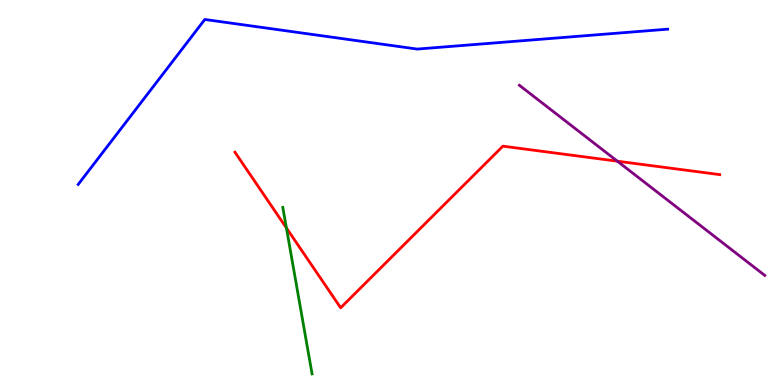[{'lines': ['blue', 'red'], 'intersections': []}, {'lines': ['green', 'red'], 'intersections': [{'x': 3.7, 'y': 4.08}]}, {'lines': ['purple', 'red'], 'intersections': [{'x': 7.97, 'y': 5.81}]}, {'lines': ['blue', 'green'], 'intersections': []}, {'lines': ['blue', 'purple'], 'intersections': []}, {'lines': ['green', 'purple'], 'intersections': []}]